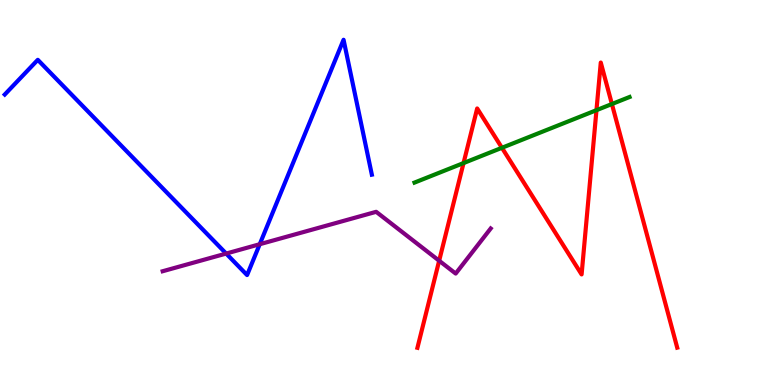[{'lines': ['blue', 'red'], 'intersections': []}, {'lines': ['green', 'red'], 'intersections': [{'x': 5.98, 'y': 5.76}, {'x': 6.48, 'y': 6.16}, {'x': 7.7, 'y': 7.14}, {'x': 7.9, 'y': 7.3}]}, {'lines': ['purple', 'red'], 'intersections': [{'x': 5.67, 'y': 3.23}]}, {'lines': ['blue', 'green'], 'intersections': []}, {'lines': ['blue', 'purple'], 'intersections': [{'x': 2.92, 'y': 3.41}, {'x': 3.35, 'y': 3.66}]}, {'lines': ['green', 'purple'], 'intersections': []}]